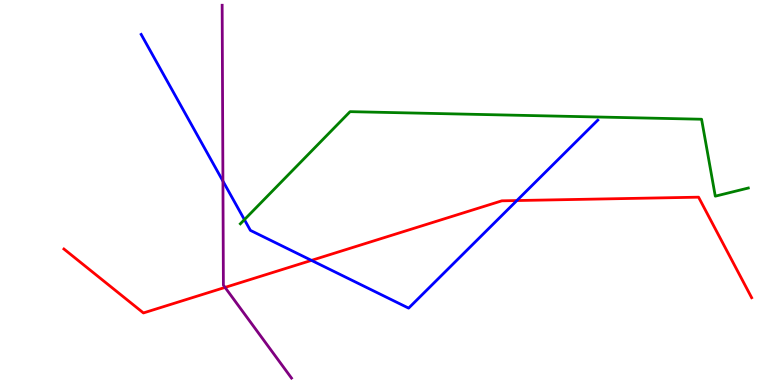[{'lines': ['blue', 'red'], 'intersections': [{'x': 4.02, 'y': 3.24}, {'x': 6.67, 'y': 4.79}]}, {'lines': ['green', 'red'], 'intersections': []}, {'lines': ['purple', 'red'], 'intersections': [{'x': 2.9, 'y': 2.53}]}, {'lines': ['blue', 'green'], 'intersections': [{'x': 3.15, 'y': 4.29}]}, {'lines': ['blue', 'purple'], 'intersections': [{'x': 2.88, 'y': 5.3}]}, {'lines': ['green', 'purple'], 'intersections': []}]